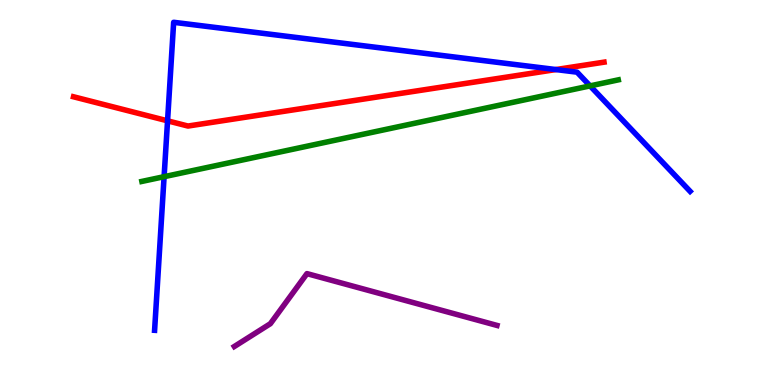[{'lines': ['blue', 'red'], 'intersections': [{'x': 2.16, 'y': 6.86}, {'x': 7.17, 'y': 8.19}]}, {'lines': ['green', 'red'], 'intersections': []}, {'lines': ['purple', 'red'], 'intersections': []}, {'lines': ['blue', 'green'], 'intersections': [{'x': 2.12, 'y': 5.41}, {'x': 7.61, 'y': 7.77}]}, {'lines': ['blue', 'purple'], 'intersections': []}, {'lines': ['green', 'purple'], 'intersections': []}]